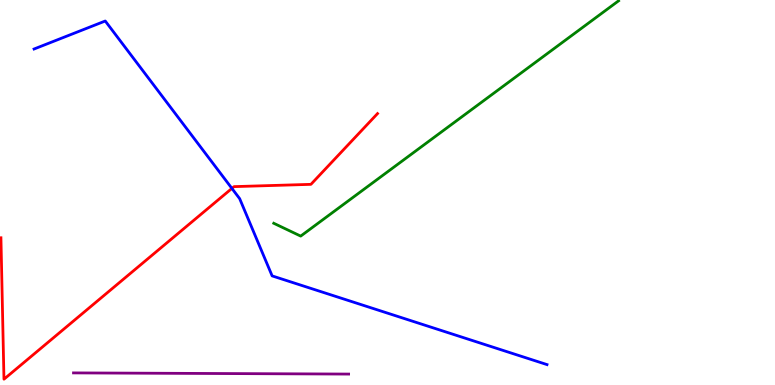[{'lines': ['blue', 'red'], 'intersections': [{'x': 2.99, 'y': 5.11}]}, {'lines': ['green', 'red'], 'intersections': []}, {'lines': ['purple', 'red'], 'intersections': []}, {'lines': ['blue', 'green'], 'intersections': []}, {'lines': ['blue', 'purple'], 'intersections': []}, {'lines': ['green', 'purple'], 'intersections': []}]